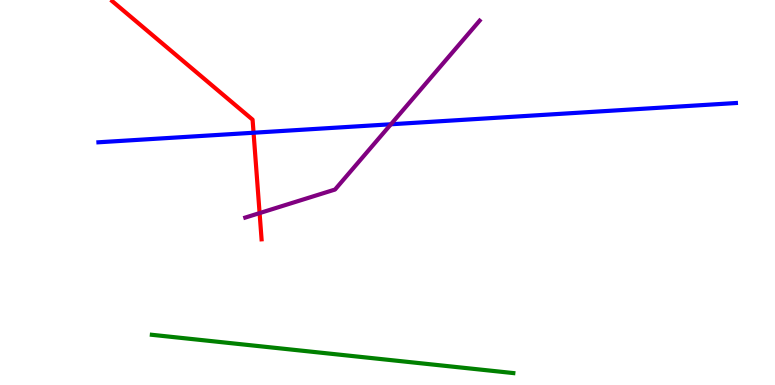[{'lines': ['blue', 'red'], 'intersections': [{'x': 3.27, 'y': 6.55}]}, {'lines': ['green', 'red'], 'intersections': []}, {'lines': ['purple', 'red'], 'intersections': [{'x': 3.35, 'y': 4.46}]}, {'lines': ['blue', 'green'], 'intersections': []}, {'lines': ['blue', 'purple'], 'intersections': [{'x': 5.04, 'y': 6.77}]}, {'lines': ['green', 'purple'], 'intersections': []}]